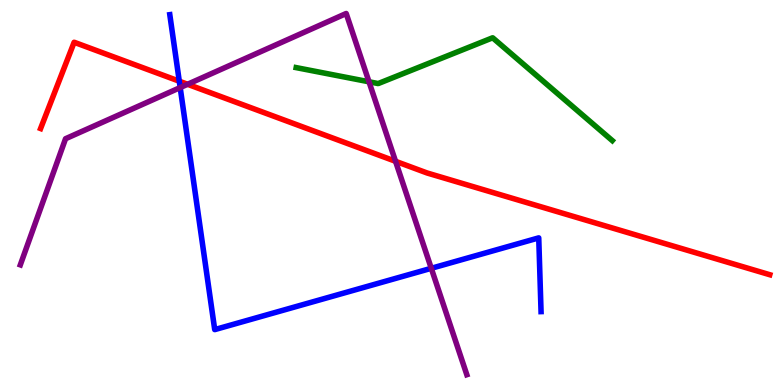[{'lines': ['blue', 'red'], 'intersections': [{'x': 2.31, 'y': 7.89}]}, {'lines': ['green', 'red'], 'intersections': []}, {'lines': ['purple', 'red'], 'intersections': [{'x': 2.42, 'y': 7.81}, {'x': 5.1, 'y': 5.81}]}, {'lines': ['blue', 'green'], 'intersections': []}, {'lines': ['blue', 'purple'], 'intersections': [{'x': 2.33, 'y': 7.73}, {'x': 5.56, 'y': 3.03}]}, {'lines': ['green', 'purple'], 'intersections': [{'x': 4.76, 'y': 7.88}]}]